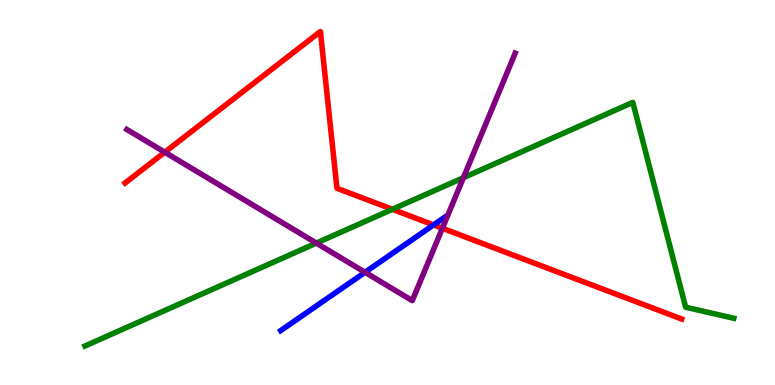[{'lines': ['blue', 'red'], 'intersections': [{'x': 5.59, 'y': 4.16}]}, {'lines': ['green', 'red'], 'intersections': [{'x': 5.06, 'y': 4.56}]}, {'lines': ['purple', 'red'], 'intersections': [{'x': 2.13, 'y': 6.05}, {'x': 5.71, 'y': 4.07}]}, {'lines': ['blue', 'green'], 'intersections': []}, {'lines': ['blue', 'purple'], 'intersections': [{'x': 4.71, 'y': 2.93}]}, {'lines': ['green', 'purple'], 'intersections': [{'x': 4.08, 'y': 3.69}, {'x': 5.98, 'y': 5.38}]}]